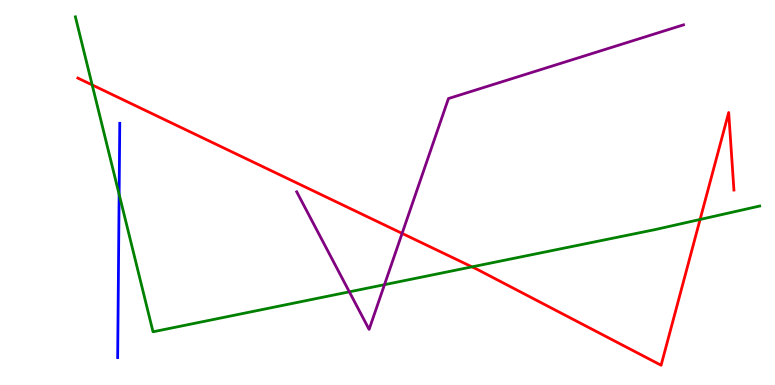[{'lines': ['blue', 'red'], 'intersections': []}, {'lines': ['green', 'red'], 'intersections': [{'x': 1.19, 'y': 7.79}, {'x': 6.09, 'y': 3.07}, {'x': 9.03, 'y': 4.3}]}, {'lines': ['purple', 'red'], 'intersections': [{'x': 5.19, 'y': 3.94}]}, {'lines': ['blue', 'green'], 'intersections': [{'x': 1.54, 'y': 4.95}]}, {'lines': ['blue', 'purple'], 'intersections': []}, {'lines': ['green', 'purple'], 'intersections': [{'x': 4.51, 'y': 2.42}, {'x': 4.96, 'y': 2.61}]}]